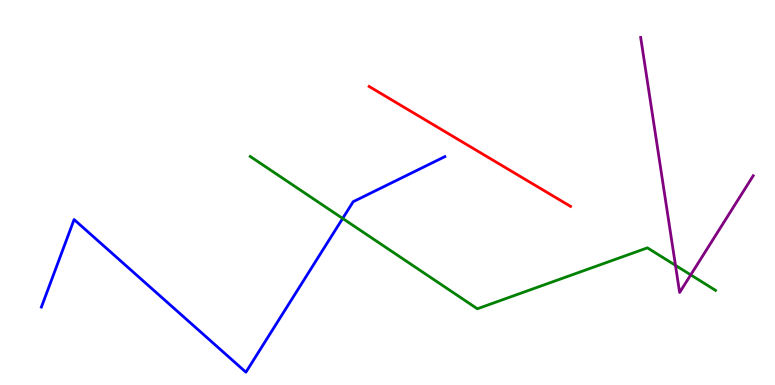[{'lines': ['blue', 'red'], 'intersections': []}, {'lines': ['green', 'red'], 'intersections': []}, {'lines': ['purple', 'red'], 'intersections': []}, {'lines': ['blue', 'green'], 'intersections': [{'x': 4.42, 'y': 4.33}]}, {'lines': ['blue', 'purple'], 'intersections': []}, {'lines': ['green', 'purple'], 'intersections': [{'x': 8.72, 'y': 3.11}, {'x': 8.91, 'y': 2.86}]}]